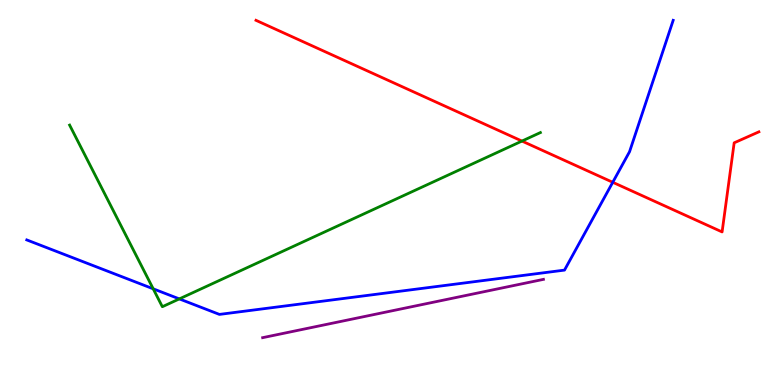[{'lines': ['blue', 'red'], 'intersections': [{'x': 7.91, 'y': 5.27}]}, {'lines': ['green', 'red'], 'intersections': [{'x': 6.73, 'y': 6.34}]}, {'lines': ['purple', 'red'], 'intersections': []}, {'lines': ['blue', 'green'], 'intersections': [{'x': 1.98, 'y': 2.5}, {'x': 2.31, 'y': 2.24}]}, {'lines': ['blue', 'purple'], 'intersections': []}, {'lines': ['green', 'purple'], 'intersections': []}]